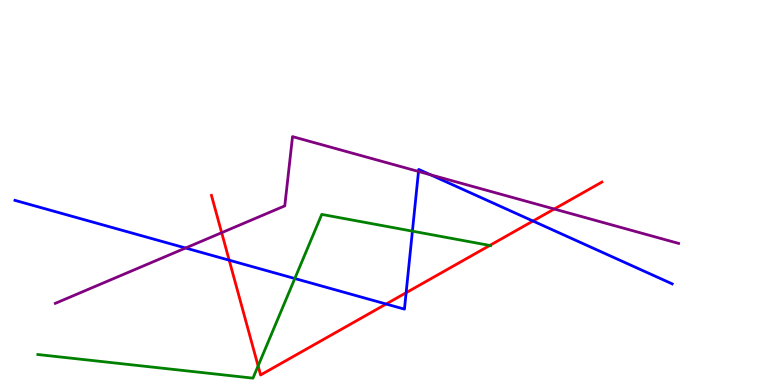[{'lines': ['blue', 'red'], 'intersections': [{'x': 2.96, 'y': 3.24}, {'x': 4.98, 'y': 2.1}, {'x': 5.24, 'y': 2.4}, {'x': 6.88, 'y': 4.26}]}, {'lines': ['green', 'red'], 'intersections': [{'x': 3.33, 'y': 0.496}, {'x': 6.32, 'y': 3.62}]}, {'lines': ['purple', 'red'], 'intersections': [{'x': 2.86, 'y': 3.96}, {'x': 7.15, 'y': 4.57}]}, {'lines': ['blue', 'green'], 'intersections': [{'x': 3.8, 'y': 2.77}, {'x': 5.32, 'y': 4.0}]}, {'lines': ['blue', 'purple'], 'intersections': [{'x': 2.39, 'y': 3.56}, {'x': 5.4, 'y': 5.55}, {'x': 5.56, 'y': 5.46}]}, {'lines': ['green', 'purple'], 'intersections': []}]